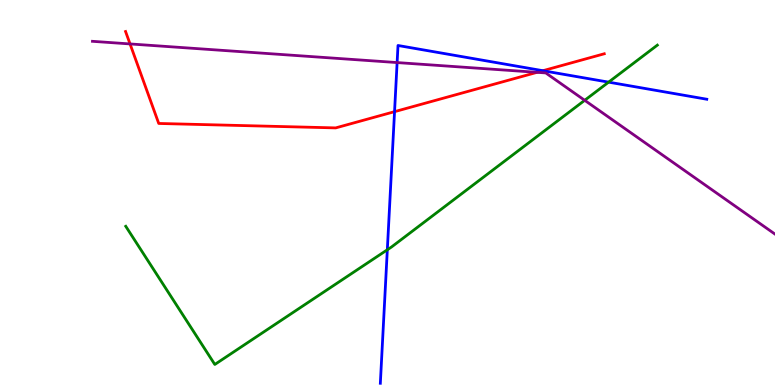[{'lines': ['blue', 'red'], 'intersections': [{'x': 5.09, 'y': 7.1}, {'x': 7.01, 'y': 8.16}]}, {'lines': ['green', 'red'], 'intersections': []}, {'lines': ['purple', 'red'], 'intersections': [{'x': 1.68, 'y': 8.86}, {'x': 6.93, 'y': 8.12}]}, {'lines': ['blue', 'green'], 'intersections': [{'x': 5.0, 'y': 3.51}, {'x': 7.85, 'y': 7.87}]}, {'lines': ['blue', 'purple'], 'intersections': [{'x': 5.12, 'y': 8.37}]}, {'lines': ['green', 'purple'], 'intersections': [{'x': 7.54, 'y': 7.39}]}]